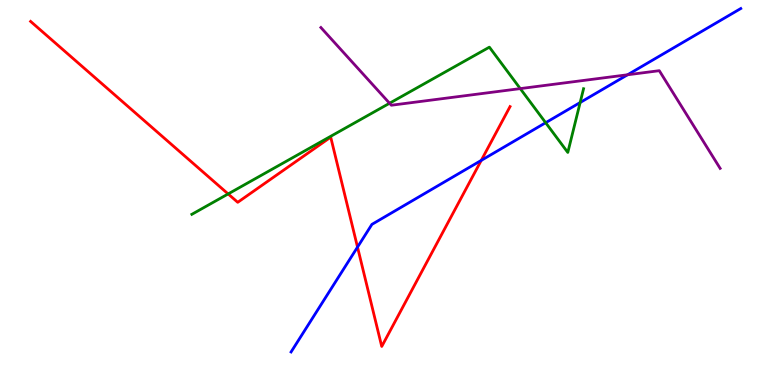[{'lines': ['blue', 'red'], 'intersections': [{'x': 4.61, 'y': 3.58}, {'x': 6.21, 'y': 5.83}]}, {'lines': ['green', 'red'], 'intersections': [{'x': 2.94, 'y': 4.96}]}, {'lines': ['purple', 'red'], 'intersections': []}, {'lines': ['blue', 'green'], 'intersections': [{'x': 7.04, 'y': 6.81}, {'x': 7.49, 'y': 7.34}]}, {'lines': ['blue', 'purple'], 'intersections': [{'x': 8.1, 'y': 8.06}]}, {'lines': ['green', 'purple'], 'intersections': [{'x': 5.03, 'y': 7.32}, {'x': 6.71, 'y': 7.7}]}]